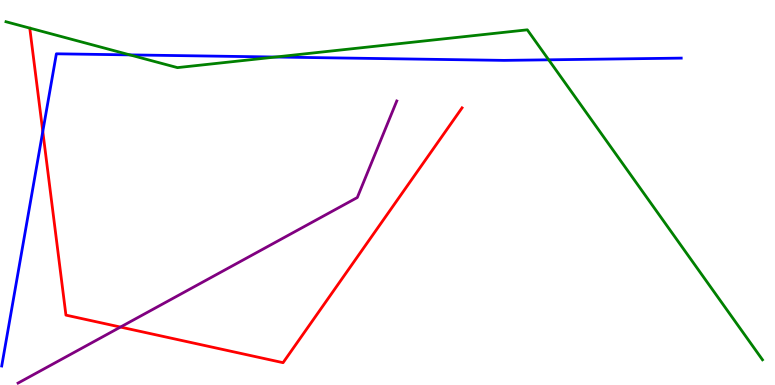[{'lines': ['blue', 'red'], 'intersections': [{'x': 0.552, 'y': 6.59}]}, {'lines': ['green', 'red'], 'intersections': []}, {'lines': ['purple', 'red'], 'intersections': [{'x': 1.55, 'y': 1.5}]}, {'lines': ['blue', 'green'], 'intersections': [{'x': 1.68, 'y': 8.57}, {'x': 3.55, 'y': 8.52}, {'x': 7.08, 'y': 8.45}]}, {'lines': ['blue', 'purple'], 'intersections': []}, {'lines': ['green', 'purple'], 'intersections': []}]